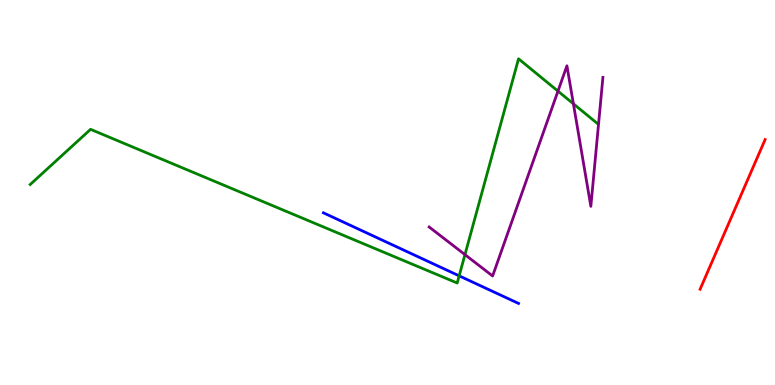[{'lines': ['blue', 'red'], 'intersections': []}, {'lines': ['green', 'red'], 'intersections': []}, {'lines': ['purple', 'red'], 'intersections': []}, {'lines': ['blue', 'green'], 'intersections': [{'x': 5.92, 'y': 2.84}]}, {'lines': ['blue', 'purple'], 'intersections': []}, {'lines': ['green', 'purple'], 'intersections': [{'x': 6.0, 'y': 3.39}, {'x': 7.2, 'y': 7.63}, {'x': 7.4, 'y': 7.3}]}]